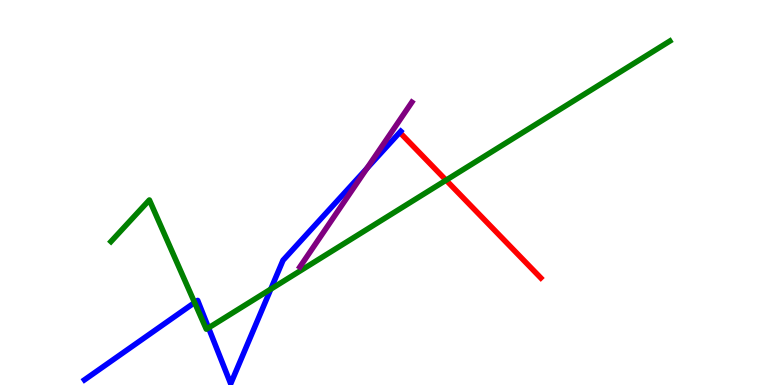[{'lines': ['blue', 'red'], 'intersections': []}, {'lines': ['green', 'red'], 'intersections': [{'x': 5.76, 'y': 5.32}]}, {'lines': ['purple', 'red'], 'intersections': []}, {'lines': ['blue', 'green'], 'intersections': [{'x': 2.51, 'y': 2.14}, {'x': 2.69, 'y': 1.48}, {'x': 3.49, 'y': 2.49}]}, {'lines': ['blue', 'purple'], 'intersections': [{'x': 4.73, 'y': 5.63}]}, {'lines': ['green', 'purple'], 'intersections': []}]